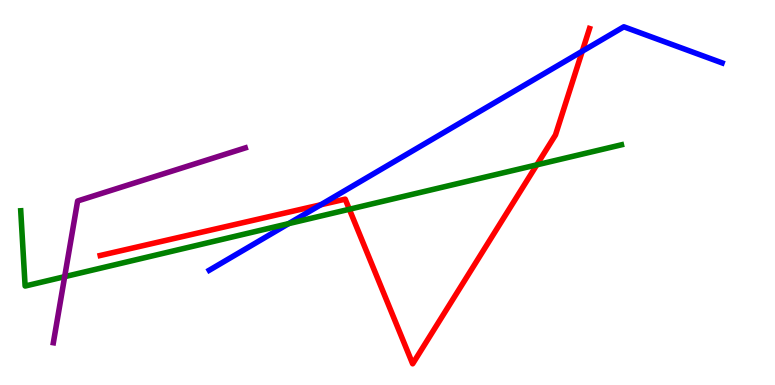[{'lines': ['blue', 'red'], 'intersections': [{'x': 4.14, 'y': 4.68}, {'x': 7.51, 'y': 8.67}]}, {'lines': ['green', 'red'], 'intersections': [{'x': 4.51, 'y': 4.56}, {'x': 6.93, 'y': 5.72}]}, {'lines': ['purple', 'red'], 'intersections': []}, {'lines': ['blue', 'green'], 'intersections': [{'x': 3.72, 'y': 4.19}]}, {'lines': ['blue', 'purple'], 'intersections': []}, {'lines': ['green', 'purple'], 'intersections': [{'x': 0.834, 'y': 2.81}]}]